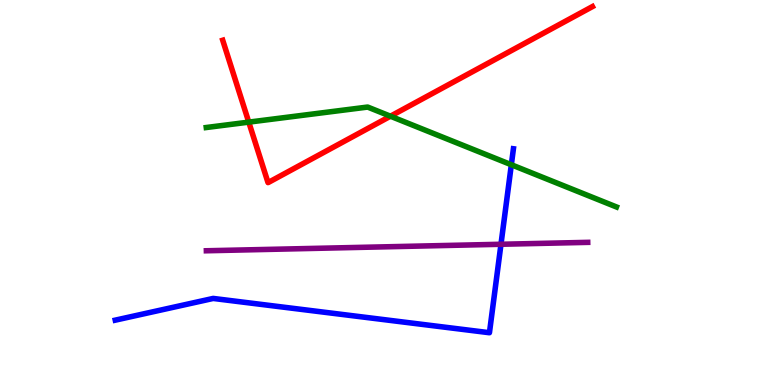[{'lines': ['blue', 'red'], 'intersections': []}, {'lines': ['green', 'red'], 'intersections': [{'x': 3.21, 'y': 6.83}, {'x': 5.04, 'y': 6.98}]}, {'lines': ['purple', 'red'], 'intersections': []}, {'lines': ['blue', 'green'], 'intersections': [{'x': 6.6, 'y': 5.72}]}, {'lines': ['blue', 'purple'], 'intersections': [{'x': 6.46, 'y': 3.66}]}, {'lines': ['green', 'purple'], 'intersections': []}]